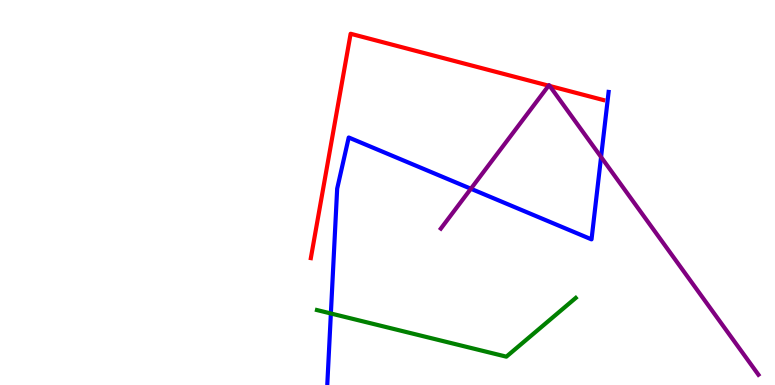[{'lines': ['blue', 'red'], 'intersections': []}, {'lines': ['green', 'red'], 'intersections': []}, {'lines': ['purple', 'red'], 'intersections': [{'x': 7.08, 'y': 7.77}, {'x': 7.09, 'y': 7.77}]}, {'lines': ['blue', 'green'], 'intersections': [{'x': 4.27, 'y': 1.86}]}, {'lines': ['blue', 'purple'], 'intersections': [{'x': 6.08, 'y': 5.1}, {'x': 7.76, 'y': 5.92}]}, {'lines': ['green', 'purple'], 'intersections': []}]